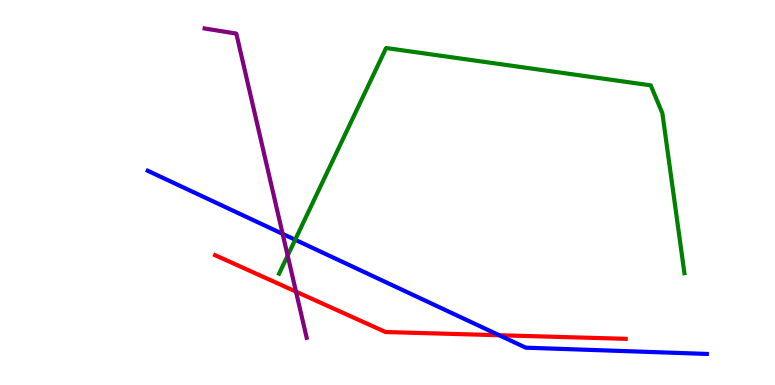[{'lines': ['blue', 'red'], 'intersections': [{'x': 6.44, 'y': 1.29}]}, {'lines': ['green', 'red'], 'intersections': []}, {'lines': ['purple', 'red'], 'intersections': [{'x': 3.82, 'y': 2.42}]}, {'lines': ['blue', 'green'], 'intersections': [{'x': 3.81, 'y': 3.77}]}, {'lines': ['blue', 'purple'], 'intersections': [{'x': 3.65, 'y': 3.92}]}, {'lines': ['green', 'purple'], 'intersections': [{'x': 3.71, 'y': 3.36}]}]